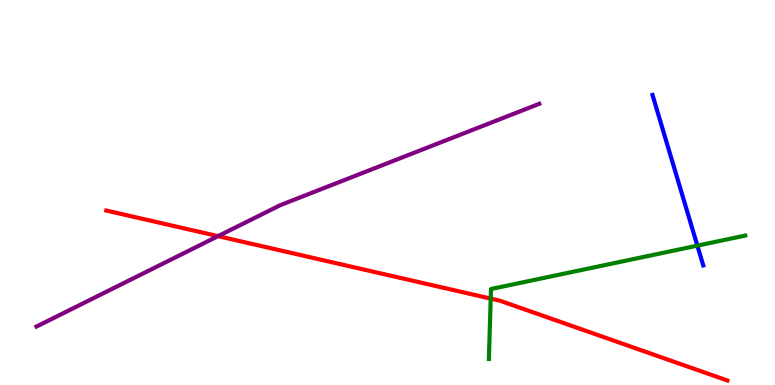[{'lines': ['blue', 'red'], 'intersections': []}, {'lines': ['green', 'red'], 'intersections': [{'x': 6.33, 'y': 2.24}]}, {'lines': ['purple', 'red'], 'intersections': [{'x': 2.81, 'y': 3.87}]}, {'lines': ['blue', 'green'], 'intersections': [{'x': 9.0, 'y': 3.62}]}, {'lines': ['blue', 'purple'], 'intersections': []}, {'lines': ['green', 'purple'], 'intersections': []}]